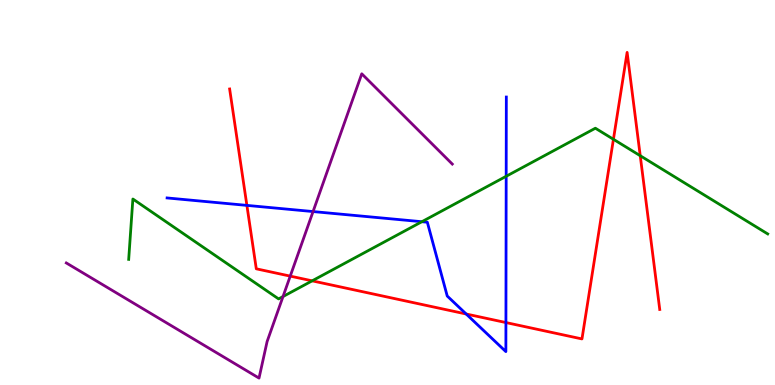[{'lines': ['blue', 'red'], 'intersections': [{'x': 3.19, 'y': 4.67}, {'x': 6.02, 'y': 1.84}, {'x': 6.53, 'y': 1.62}]}, {'lines': ['green', 'red'], 'intersections': [{'x': 4.03, 'y': 2.71}, {'x': 7.92, 'y': 6.38}, {'x': 8.26, 'y': 5.96}]}, {'lines': ['purple', 'red'], 'intersections': [{'x': 3.75, 'y': 2.83}]}, {'lines': ['blue', 'green'], 'intersections': [{'x': 5.44, 'y': 4.24}, {'x': 6.53, 'y': 5.42}]}, {'lines': ['blue', 'purple'], 'intersections': [{'x': 4.04, 'y': 4.5}]}, {'lines': ['green', 'purple'], 'intersections': [{'x': 3.65, 'y': 2.3}]}]